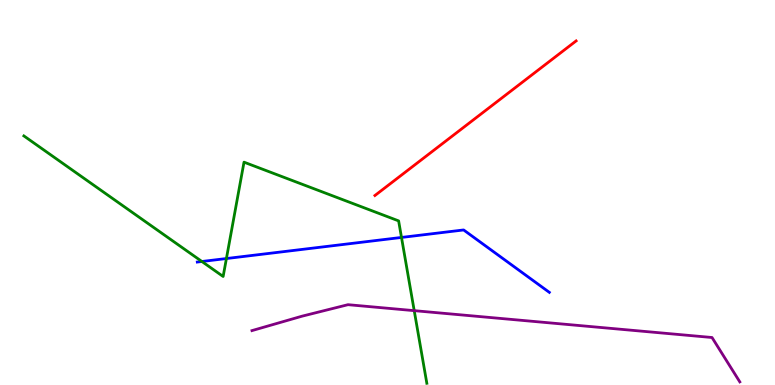[{'lines': ['blue', 'red'], 'intersections': []}, {'lines': ['green', 'red'], 'intersections': []}, {'lines': ['purple', 'red'], 'intersections': []}, {'lines': ['blue', 'green'], 'intersections': [{'x': 2.61, 'y': 3.21}, {'x': 2.92, 'y': 3.28}, {'x': 5.18, 'y': 3.83}]}, {'lines': ['blue', 'purple'], 'intersections': []}, {'lines': ['green', 'purple'], 'intersections': [{'x': 5.34, 'y': 1.93}]}]